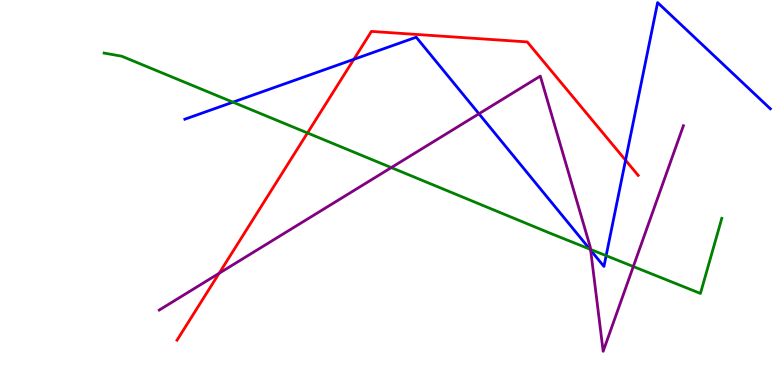[{'lines': ['blue', 'red'], 'intersections': [{'x': 4.57, 'y': 8.46}, {'x': 8.07, 'y': 5.84}]}, {'lines': ['green', 'red'], 'intersections': [{'x': 3.97, 'y': 6.55}]}, {'lines': ['purple', 'red'], 'intersections': [{'x': 2.83, 'y': 2.9}]}, {'lines': ['blue', 'green'], 'intersections': [{'x': 3.01, 'y': 7.35}, {'x': 7.61, 'y': 3.53}, {'x': 7.82, 'y': 3.36}]}, {'lines': ['blue', 'purple'], 'intersections': [{'x': 6.18, 'y': 7.04}, {'x': 7.62, 'y': 3.5}]}, {'lines': ['green', 'purple'], 'intersections': [{'x': 5.05, 'y': 5.65}, {'x': 7.62, 'y': 3.52}, {'x': 8.17, 'y': 3.08}]}]